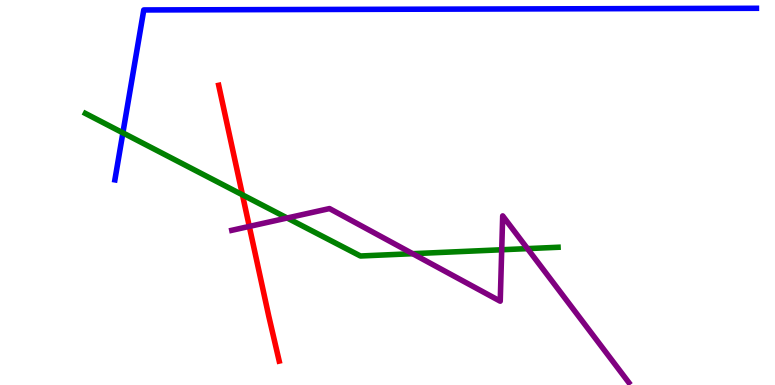[{'lines': ['blue', 'red'], 'intersections': []}, {'lines': ['green', 'red'], 'intersections': [{'x': 3.13, 'y': 4.94}]}, {'lines': ['purple', 'red'], 'intersections': [{'x': 3.22, 'y': 4.12}]}, {'lines': ['blue', 'green'], 'intersections': [{'x': 1.59, 'y': 6.55}]}, {'lines': ['blue', 'purple'], 'intersections': []}, {'lines': ['green', 'purple'], 'intersections': [{'x': 3.71, 'y': 4.34}, {'x': 5.32, 'y': 3.41}, {'x': 6.47, 'y': 3.51}, {'x': 6.81, 'y': 3.54}]}]